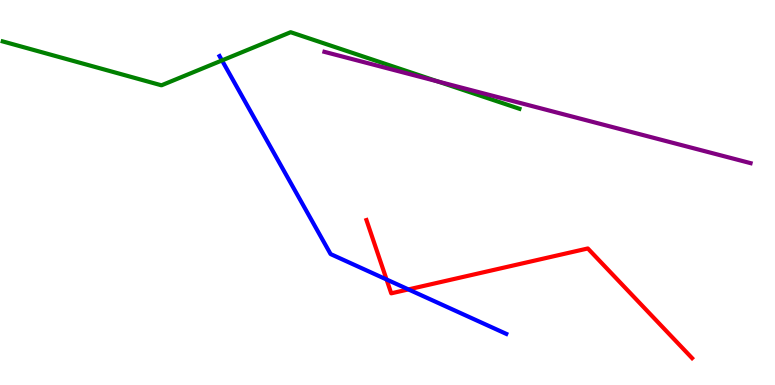[{'lines': ['blue', 'red'], 'intersections': [{'x': 4.99, 'y': 2.74}, {'x': 5.27, 'y': 2.48}]}, {'lines': ['green', 'red'], 'intersections': []}, {'lines': ['purple', 'red'], 'intersections': []}, {'lines': ['blue', 'green'], 'intersections': [{'x': 2.86, 'y': 8.43}]}, {'lines': ['blue', 'purple'], 'intersections': []}, {'lines': ['green', 'purple'], 'intersections': [{'x': 5.65, 'y': 7.88}]}]